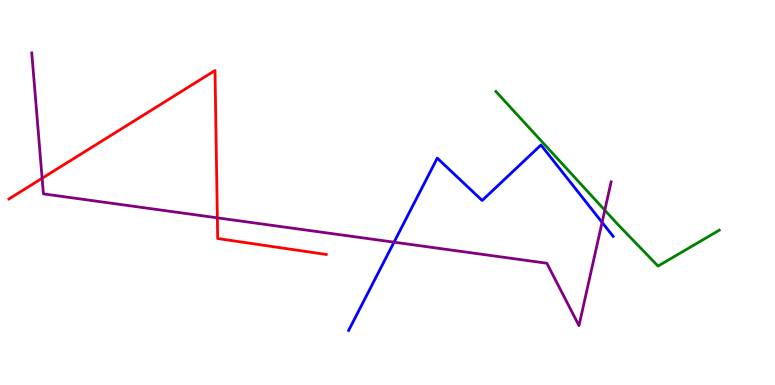[{'lines': ['blue', 'red'], 'intersections': []}, {'lines': ['green', 'red'], 'intersections': []}, {'lines': ['purple', 'red'], 'intersections': [{'x': 0.544, 'y': 5.37}, {'x': 2.8, 'y': 4.34}]}, {'lines': ['blue', 'green'], 'intersections': []}, {'lines': ['blue', 'purple'], 'intersections': [{'x': 5.08, 'y': 3.71}, {'x': 7.77, 'y': 4.22}]}, {'lines': ['green', 'purple'], 'intersections': [{'x': 7.8, 'y': 4.54}]}]